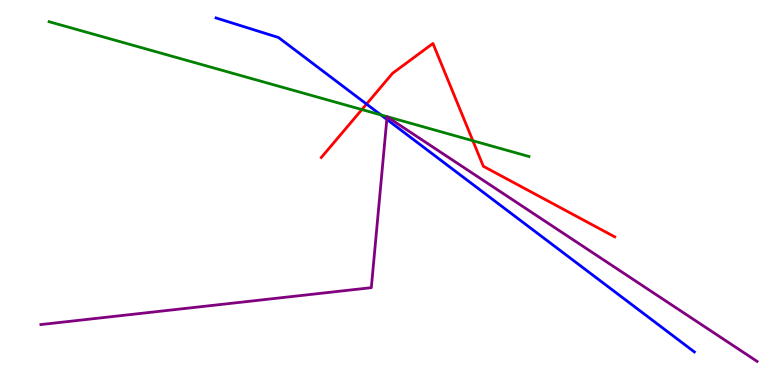[{'lines': ['blue', 'red'], 'intersections': [{'x': 4.73, 'y': 7.3}]}, {'lines': ['green', 'red'], 'intersections': [{'x': 4.67, 'y': 7.15}, {'x': 6.1, 'y': 6.34}]}, {'lines': ['purple', 'red'], 'intersections': []}, {'lines': ['blue', 'green'], 'intersections': [{'x': 4.91, 'y': 7.02}]}, {'lines': ['blue', 'purple'], 'intersections': [{'x': 4.99, 'y': 6.9}]}, {'lines': ['green', 'purple'], 'intersections': []}]